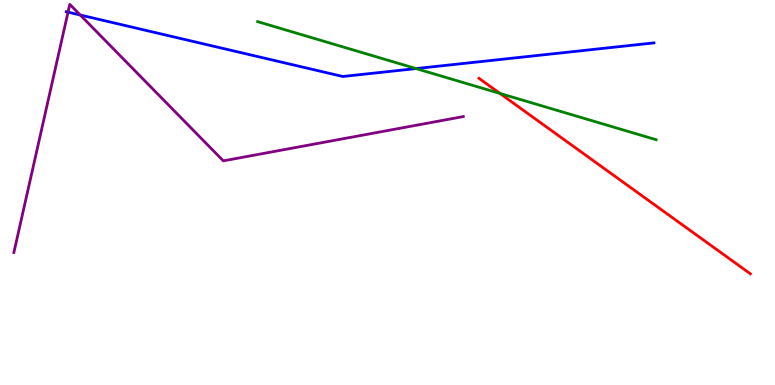[{'lines': ['blue', 'red'], 'intersections': []}, {'lines': ['green', 'red'], 'intersections': [{'x': 6.45, 'y': 7.57}]}, {'lines': ['purple', 'red'], 'intersections': []}, {'lines': ['blue', 'green'], 'intersections': [{'x': 5.37, 'y': 8.22}]}, {'lines': ['blue', 'purple'], 'intersections': [{'x': 0.878, 'y': 9.68}, {'x': 1.04, 'y': 9.61}]}, {'lines': ['green', 'purple'], 'intersections': []}]